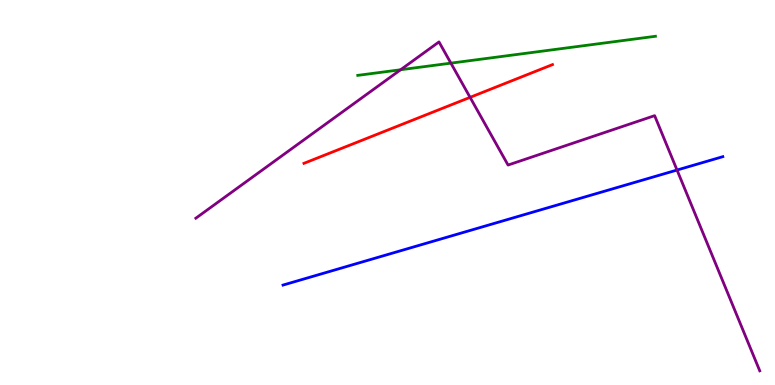[{'lines': ['blue', 'red'], 'intersections': []}, {'lines': ['green', 'red'], 'intersections': []}, {'lines': ['purple', 'red'], 'intersections': [{'x': 6.07, 'y': 7.47}]}, {'lines': ['blue', 'green'], 'intersections': []}, {'lines': ['blue', 'purple'], 'intersections': [{'x': 8.74, 'y': 5.58}]}, {'lines': ['green', 'purple'], 'intersections': [{'x': 5.17, 'y': 8.19}, {'x': 5.82, 'y': 8.36}]}]